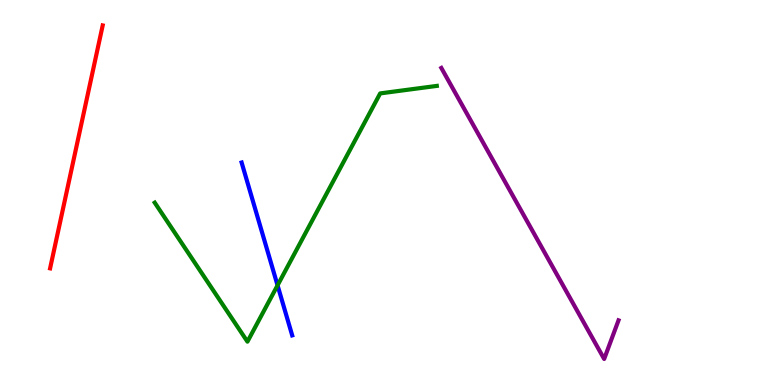[{'lines': ['blue', 'red'], 'intersections': []}, {'lines': ['green', 'red'], 'intersections': []}, {'lines': ['purple', 'red'], 'intersections': []}, {'lines': ['blue', 'green'], 'intersections': [{'x': 3.58, 'y': 2.59}]}, {'lines': ['blue', 'purple'], 'intersections': []}, {'lines': ['green', 'purple'], 'intersections': []}]